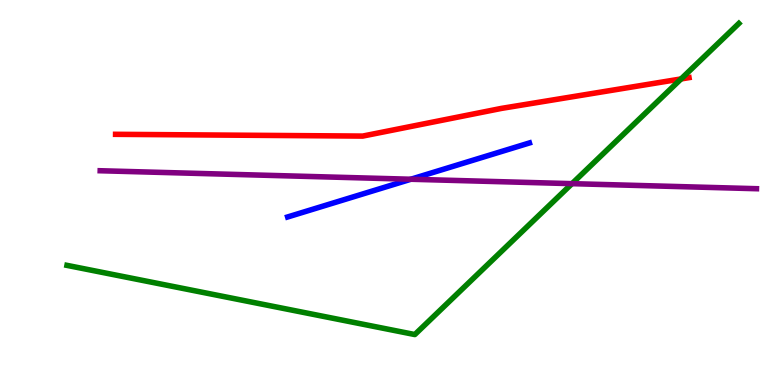[{'lines': ['blue', 'red'], 'intersections': []}, {'lines': ['green', 'red'], 'intersections': [{'x': 8.79, 'y': 7.95}]}, {'lines': ['purple', 'red'], 'intersections': []}, {'lines': ['blue', 'green'], 'intersections': []}, {'lines': ['blue', 'purple'], 'intersections': [{'x': 5.3, 'y': 5.34}]}, {'lines': ['green', 'purple'], 'intersections': [{'x': 7.38, 'y': 5.23}]}]